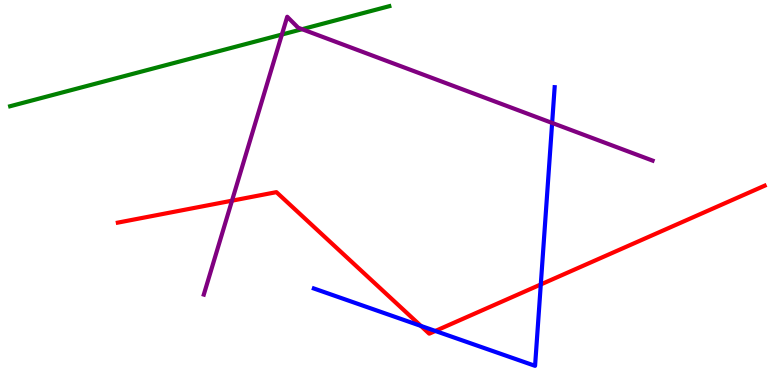[{'lines': ['blue', 'red'], 'intersections': [{'x': 5.43, 'y': 1.54}, {'x': 5.62, 'y': 1.4}, {'x': 6.98, 'y': 2.61}]}, {'lines': ['green', 'red'], 'intersections': []}, {'lines': ['purple', 'red'], 'intersections': [{'x': 2.99, 'y': 4.79}]}, {'lines': ['blue', 'green'], 'intersections': []}, {'lines': ['blue', 'purple'], 'intersections': [{'x': 7.12, 'y': 6.81}]}, {'lines': ['green', 'purple'], 'intersections': [{'x': 3.64, 'y': 9.1}, {'x': 3.9, 'y': 9.24}]}]